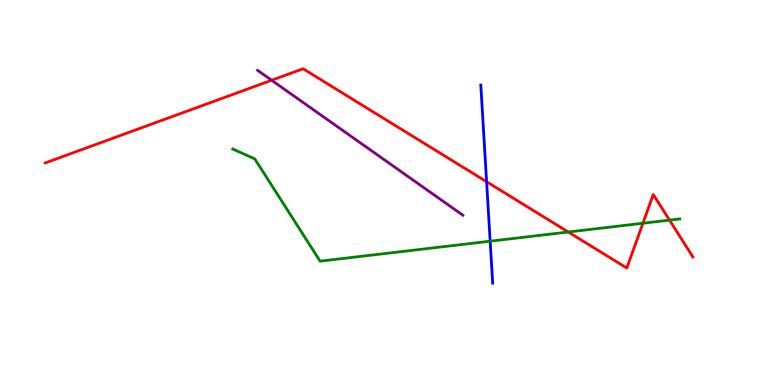[{'lines': ['blue', 'red'], 'intersections': [{'x': 6.28, 'y': 5.28}]}, {'lines': ['green', 'red'], 'intersections': [{'x': 7.33, 'y': 3.97}, {'x': 8.3, 'y': 4.2}, {'x': 8.64, 'y': 4.28}]}, {'lines': ['purple', 'red'], 'intersections': [{'x': 3.5, 'y': 7.92}]}, {'lines': ['blue', 'green'], 'intersections': [{'x': 6.32, 'y': 3.74}]}, {'lines': ['blue', 'purple'], 'intersections': []}, {'lines': ['green', 'purple'], 'intersections': []}]